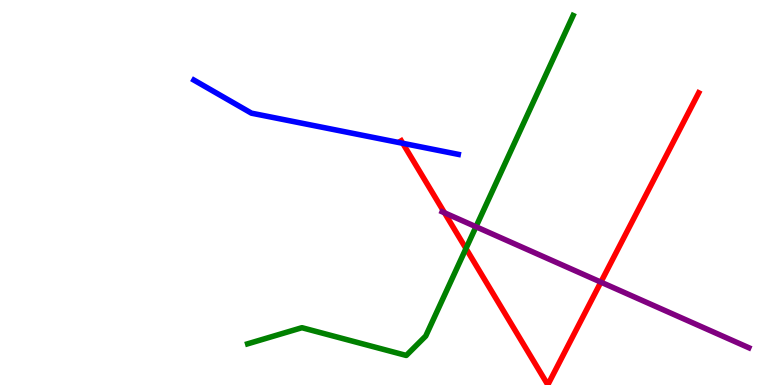[{'lines': ['blue', 'red'], 'intersections': [{'x': 5.2, 'y': 6.28}]}, {'lines': ['green', 'red'], 'intersections': [{'x': 6.01, 'y': 3.54}]}, {'lines': ['purple', 'red'], 'intersections': [{'x': 5.74, 'y': 4.47}, {'x': 7.75, 'y': 2.67}]}, {'lines': ['blue', 'green'], 'intersections': []}, {'lines': ['blue', 'purple'], 'intersections': []}, {'lines': ['green', 'purple'], 'intersections': [{'x': 6.14, 'y': 4.11}]}]